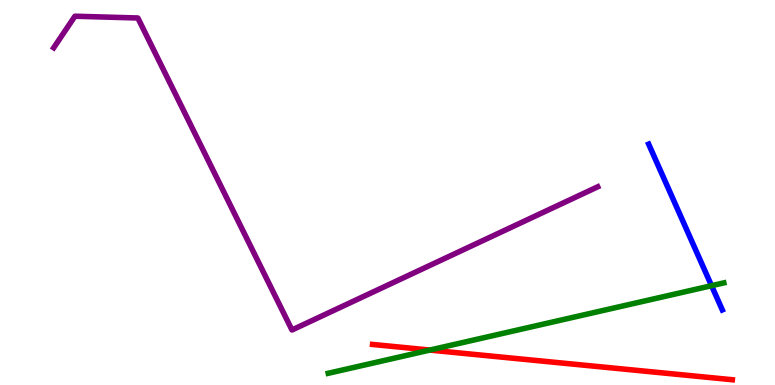[{'lines': ['blue', 'red'], 'intersections': []}, {'lines': ['green', 'red'], 'intersections': [{'x': 5.55, 'y': 0.907}]}, {'lines': ['purple', 'red'], 'intersections': []}, {'lines': ['blue', 'green'], 'intersections': [{'x': 9.18, 'y': 2.58}]}, {'lines': ['blue', 'purple'], 'intersections': []}, {'lines': ['green', 'purple'], 'intersections': []}]